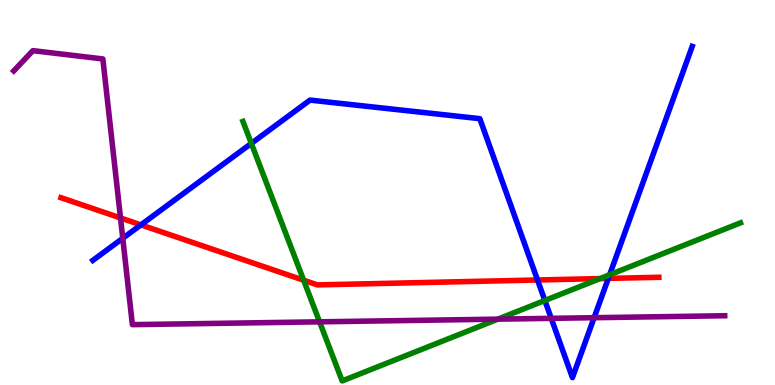[{'lines': ['blue', 'red'], 'intersections': [{'x': 1.82, 'y': 4.16}, {'x': 6.94, 'y': 2.73}, {'x': 7.85, 'y': 2.77}]}, {'lines': ['green', 'red'], 'intersections': [{'x': 3.92, 'y': 2.72}, {'x': 7.74, 'y': 2.76}]}, {'lines': ['purple', 'red'], 'intersections': [{'x': 1.56, 'y': 4.34}]}, {'lines': ['blue', 'green'], 'intersections': [{'x': 3.24, 'y': 6.28}, {'x': 7.03, 'y': 2.2}, {'x': 7.87, 'y': 2.86}]}, {'lines': ['blue', 'purple'], 'intersections': [{'x': 1.58, 'y': 3.81}, {'x': 7.11, 'y': 1.73}, {'x': 7.67, 'y': 1.75}]}, {'lines': ['green', 'purple'], 'intersections': [{'x': 4.12, 'y': 1.64}, {'x': 6.42, 'y': 1.71}]}]